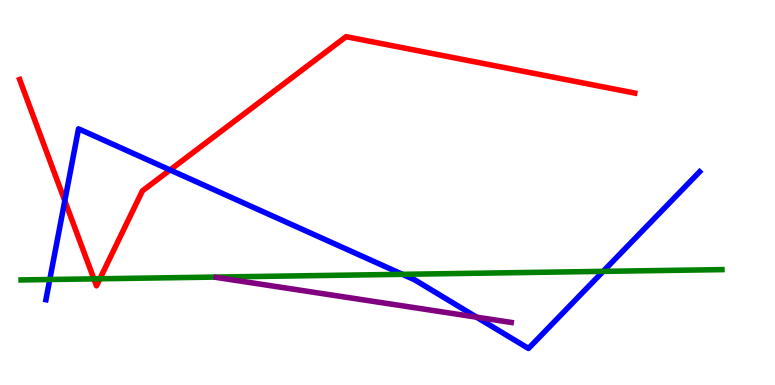[{'lines': ['blue', 'red'], 'intersections': [{'x': 0.836, 'y': 4.78}, {'x': 2.19, 'y': 5.59}]}, {'lines': ['green', 'red'], 'intersections': [{'x': 1.21, 'y': 2.76}, {'x': 1.29, 'y': 2.76}]}, {'lines': ['purple', 'red'], 'intersections': []}, {'lines': ['blue', 'green'], 'intersections': [{'x': 0.642, 'y': 2.74}, {'x': 5.19, 'y': 2.87}, {'x': 7.78, 'y': 2.95}]}, {'lines': ['blue', 'purple'], 'intersections': [{'x': 6.15, 'y': 1.76}]}, {'lines': ['green', 'purple'], 'intersections': []}]